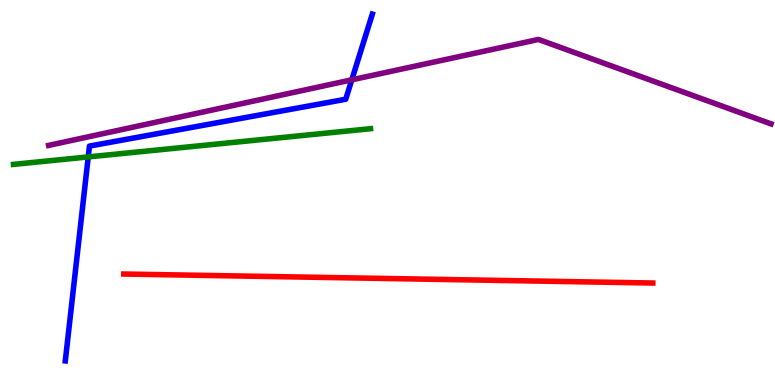[{'lines': ['blue', 'red'], 'intersections': []}, {'lines': ['green', 'red'], 'intersections': []}, {'lines': ['purple', 'red'], 'intersections': []}, {'lines': ['blue', 'green'], 'intersections': [{'x': 1.14, 'y': 5.92}]}, {'lines': ['blue', 'purple'], 'intersections': [{'x': 4.54, 'y': 7.93}]}, {'lines': ['green', 'purple'], 'intersections': []}]